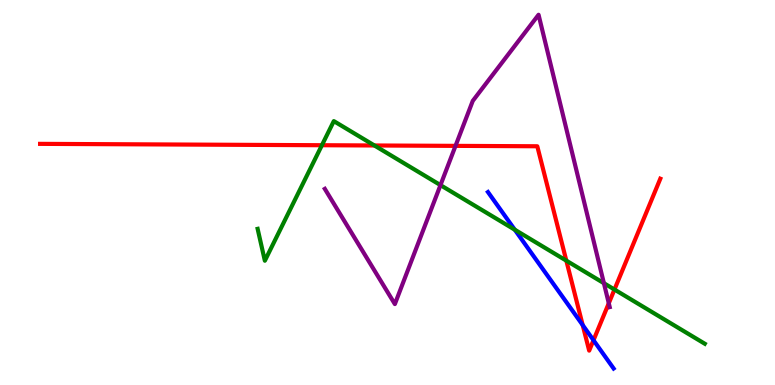[{'lines': ['blue', 'red'], 'intersections': [{'x': 7.52, 'y': 1.56}, {'x': 7.66, 'y': 1.16}]}, {'lines': ['green', 'red'], 'intersections': [{'x': 4.15, 'y': 6.23}, {'x': 4.83, 'y': 6.22}, {'x': 7.31, 'y': 3.23}, {'x': 7.93, 'y': 2.48}]}, {'lines': ['purple', 'red'], 'intersections': [{'x': 5.88, 'y': 6.21}, {'x': 7.86, 'y': 2.12}]}, {'lines': ['blue', 'green'], 'intersections': [{'x': 6.64, 'y': 4.03}]}, {'lines': ['blue', 'purple'], 'intersections': []}, {'lines': ['green', 'purple'], 'intersections': [{'x': 5.68, 'y': 5.19}, {'x': 7.79, 'y': 2.64}]}]